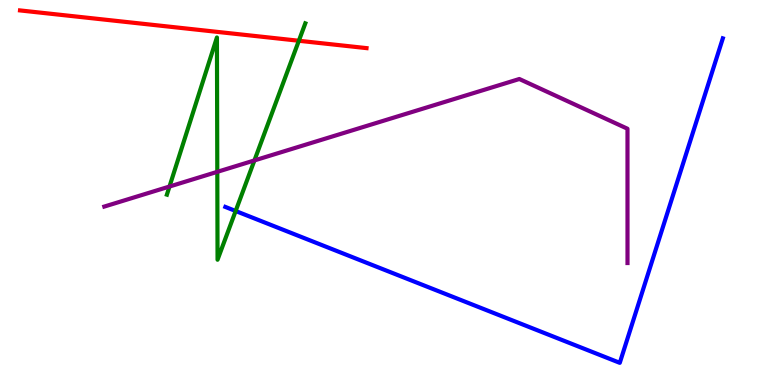[{'lines': ['blue', 'red'], 'intersections': []}, {'lines': ['green', 'red'], 'intersections': [{'x': 3.86, 'y': 8.94}]}, {'lines': ['purple', 'red'], 'intersections': []}, {'lines': ['blue', 'green'], 'intersections': [{'x': 3.04, 'y': 4.52}]}, {'lines': ['blue', 'purple'], 'intersections': []}, {'lines': ['green', 'purple'], 'intersections': [{'x': 2.19, 'y': 5.16}, {'x': 2.8, 'y': 5.54}, {'x': 3.28, 'y': 5.83}]}]